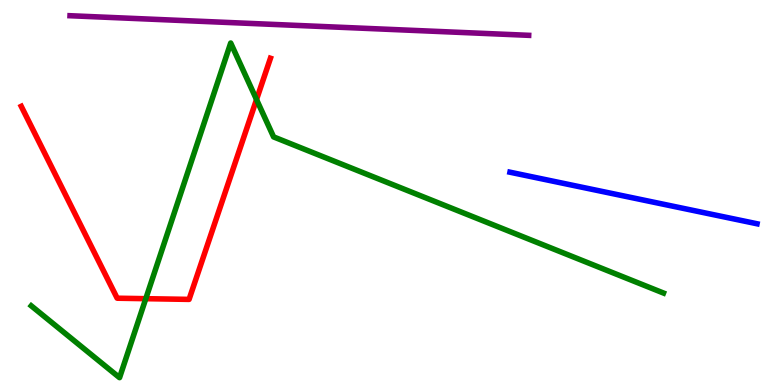[{'lines': ['blue', 'red'], 'intersections': []}, {'lines': ['green', 'red'], 'intersections': [{'x': 1.88, 'y': 2.24}, {'x': 3.31, 'y': 7.41}]}, {'lines': ['purple', 'red'], 'intersections': []}, {'lines': ['blue', 'green'], 'intersections': []}, {'lines': ['blue', 'purple'], 'intersections': []}, {'lines': ['green', 'purple'], 'intersections': []}]